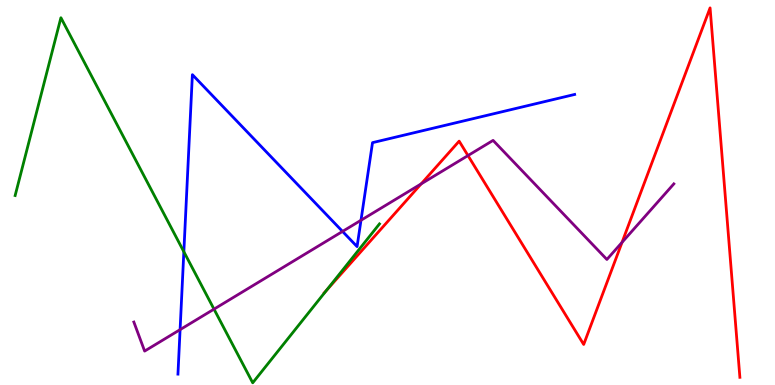[{'lines': ['blue', 'red'], 'intersections': []}, {'lines': ['green', 'red'], 'intersections': [{'x': 4.21, 'y': 2.46}]}, {'lines': ['purple', 'red'], 'intersections': [{'x': 5.43, 'y': 5.22}, {'x': 6.04, 'y': 5.96}, {'x': 8.03, 'y': 3.7}]}, {'lines': ['blue', 'green'], 'intersections': [{'x': 2.37, 'y': 3.46}]}, {'lines': ['blue', 'purple'], 'intersections': [{'x': 2.32, 'y': 1.44}, {'x': 4.42, 'y': 3.99}, {'x': 4.66, 'y': 4.28}]}, {'lines': ['green', 'purple'], 'intersections': [{'x': 2.76, 'y': 1.97}]}]